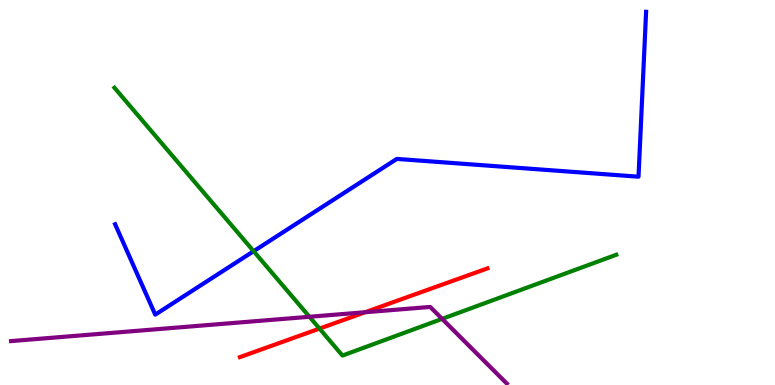[{'lines': ['blue', 'red'], 'intersections': []}, {'lines': ['green', 'red'], 'intersections': [{'x': 4.12, 'y': 1.47}]}, {'lines': ['purple', 'red'], 'intersections': [{'x': 4.71, 'y': 1.89}]}, {'lines': ['blue', 'green'], 'intersections': [{'x': 3.27, 'y': 3.48}]}, {'lines': ['blue', 'purple'], 'intersections': []}, {'lines': ['green', 'purple'], 'intersections': [{'x': 3.99, 'y': 1.77}, {'x': 5.7, 'y': 1.72}]}]